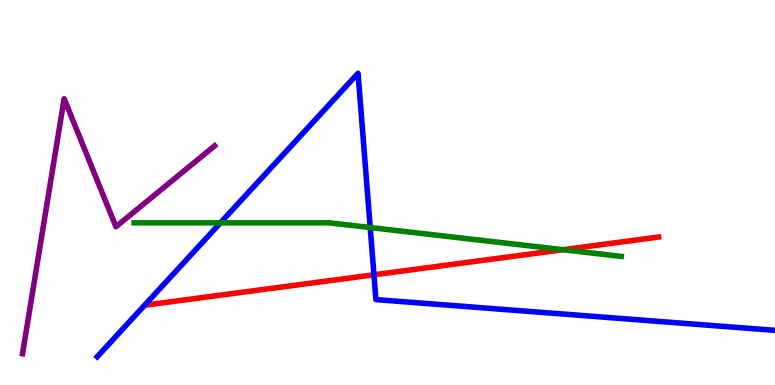[{'lines': ['blue', 'red'], 'intersections': [{'x': 4.83, 'y': 2.86}]}, {'lines': ['green', 'red'], 'intersections': [{'x': 7.26, 'y': 3.51}]}, {'lines': ['purple', 'red'], 'intersections': []}, {'lines': ['blue', 'green'], 'intersections': [{'x': 2.84, 'y': 4.21}, {'x': 4.78, 'y': 4.09}]}, {'lines': ['blue', 'purple'], 'intersections': []}, {'lines': ['green', 'purple'], 'intersections': []}]